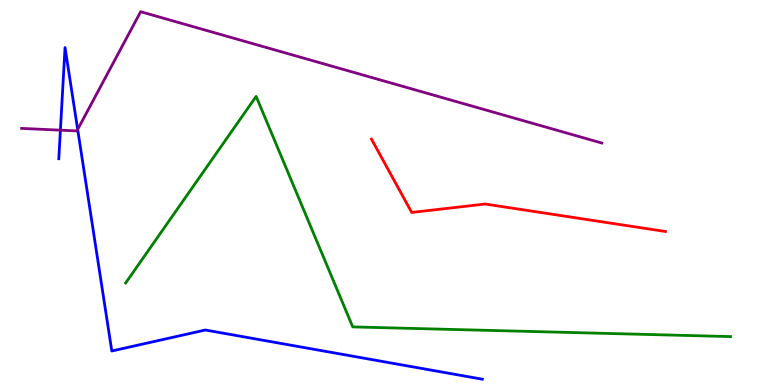[{'lines': ['blue', 'red'], 'intersections': []}, {'lines': ['green', 'red'], 'intersections': []}, {'lines': ['purple', 'red'], 'intersections': []}, {'lines': ['blue', 'green'], 'intersections': []}, {'lines': ['blue', 'purple'], 'intersections': [{'x': 0.779, 'y': 6.62}, {'x': 1.0, 'y': 6.64}]}, {'lines': ['green', 'purple'], 'intersections': []}]